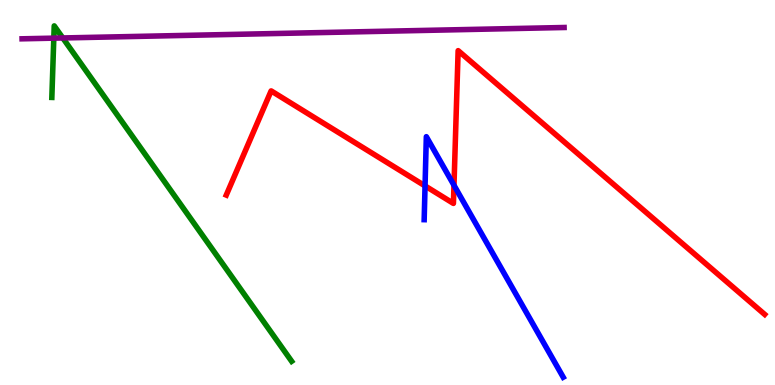[{'lines': ['blue', 'red'], 'intersections': [{'x': 5.48, 'y': 5.17}, {'x': 5.86, 'y': 5.19}]}, {'lines': ['green', 'red'], 'intersections': []}, {'lines': ['purple', 'red'], 'intersections': []}, {'lines': ['blue', 'green'], 'intersections': []}, {'lines': ['blue', 'purple'], 'intersections': []}, {'lines': ['green', 'purple'], 'intersections': [{'x': 0.694, 'y': 9.01}, {'x': 0.81, 'y': 9.01}]}]